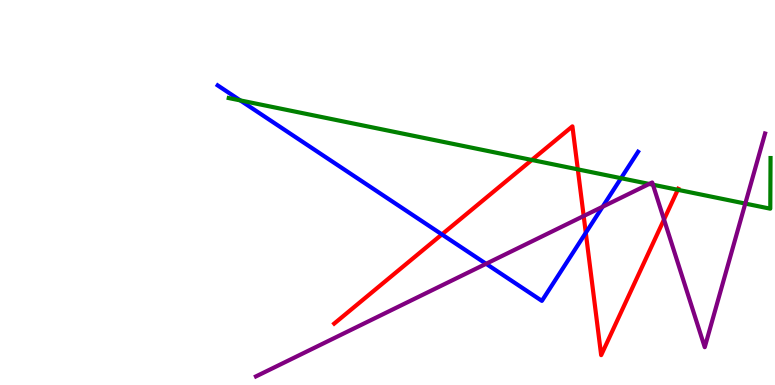[{'lines': ['blue', 'red'], 'intersections': [{'x': 5.7, 'y': 3.91}, {'x': 7.56, 'y': 3.95}]}, {'lines': ['green', 'red'], 'intersections': [{'x': 6.86, 'y': 5.85}, {'x': 7.46, 'y': 5.6}, {'x': 8.75, 'y': 5.07}]}, {'lines': ['purple', 'red'], 'intersections': [{'x': 7.53, 'y': 4.39}, {'x': 8.57, 'y': 4.3}]}, {'lines': ['blue', 'green'], 'intersections': [{'x': 3.1, 'y': 7.39}, {'x': 8.01, 'y': 5.37}]}, {'lines': ['blue', 'purple'], 'intersections': [{'x': 6.27, 'y': 3.15}, {'x': 7.78, 'y': 4.63}]}, {'lines': ['green', 'purple'], 'intersections': [{'x': 8.38, 'y': 5.22}, {'x': 8.42, 'y': 5.2}, {'x': 9.62, 'y': 4.71}]}]